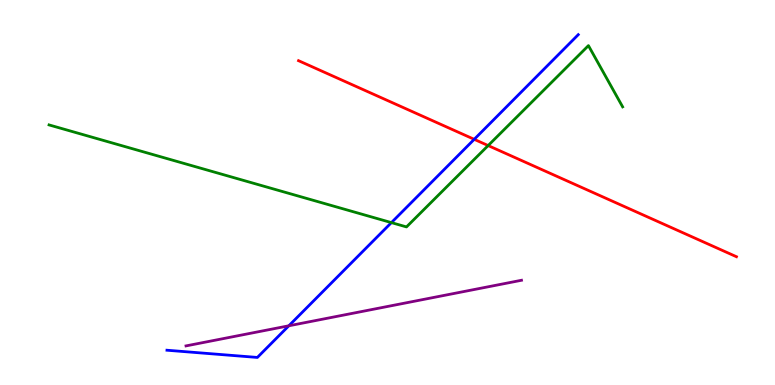[{'lines': ['blue', 'red'], 'intersections': [{'x': 6.12, 'y': 6.38}]}, {'lines': ['green', 'red'], 'intersections': [{'x': 6.3, 'y': 6.22}]}, {'lines': ['purple', 'red'], 'intersections': []}, {'lines': ['blue', 'green'], 'intersections': [{'x': 5.05, 'y': 4.22}]}, {'lines': ['blue', 'purple'], 'intersections': [{'x': 3.73, 'y': 1.54}]}, {'lines': ['green', 'purple'], 'intersections': []}]